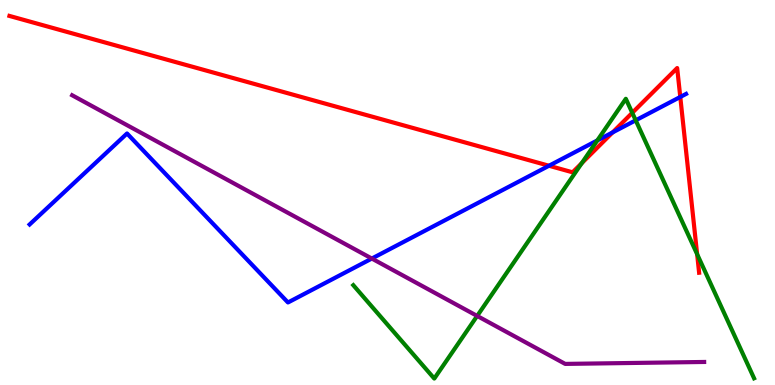[{'lines': ['blue', 'red'], 'intersections': [{'x': 7.08, 'y': 5.69}, {'x': 7.9, 'y': 6.56}, {'x': 8.78, 'y': 7.48}]}, {'lines': ['green', 'red'], 'intersections': [{'x': 7.51, 'y': 5.76}, {'x': 8.16, 'y': 7.07}, {'x': 9.0, 'y': 3.4}]}, {'lines': ['purple', 'red'], 'intersections': []}, {'lines': ['blue', 'green'], 'intersections': [{'x': 7.71, 'y': 6.35}, {'x': 8.2, 'y': 6.87}]}, {'lines': ['blue', 'purple'], 'intersections': [{'x': 4.8, 'y': 3.28}]}, {'lines': ['green', 'purple'], 'intersections': [{'x': 6.16, 'y': 1.79}]}]